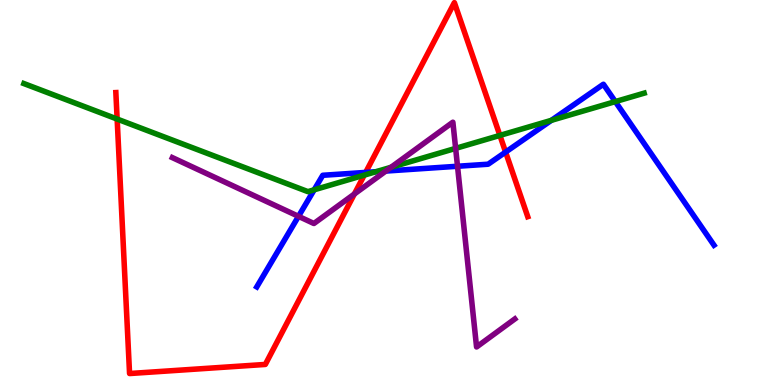[{'lines': ['blue', 'red'], 'intersections': [{'x': 4.72, 'y': 5.52}, {'x': 6.52, 'y': 6.05}]}, {'lines': ['green', 'red'], 'intersections': [{'x': 1.51, 'y': 6.91}, {'x': 4.7, 'y': 5.45}, {'x': 6.45, 'y': 6.48}]}, {'lines': ['purple', 'red'], 'intersections': [{'x': 4.57, 'y': 4.96}]}, {'lines': ['blue', 'green'], 'intersections': [{'x': 4.05, 'y': 5.07}, {'x': 4.85, 'y': 5.54}, {'x': 7.11, 'y': 6.87}, {'x': 7.94, 'y': 7.36}]}, {'lines': ['blue', 'purple'], 'intersections': [{'x': 3.85, 'y': 4.38}, {'x': 4.98, 'y': 5.56}, {'x': 5.9, 'y': 5.68}]}, {'lines': ['green', 'purple'], 'intersections': [{'x': 5.05, 'y': 5.65}, {'x': 5.88, 'y': 6.15}]}]